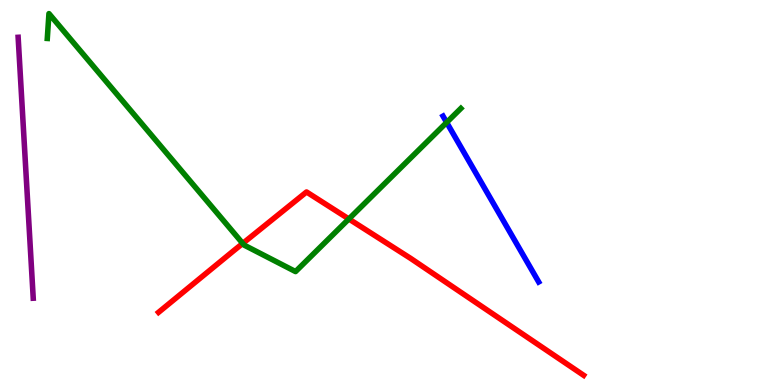[{'lines': ['blue', 'red'], 'intersections': []}, {'lines': ['green', 'red'], 'intersections': [{'x': 3.13, 'y': 3.68}, {'x': 4.5, 'y': 4.31}]}, {'lines': ['purple', 'red'], 'intersections': []}, {'lines': ['blue', 'green'], 'intersections': [{'x': 5.76, 'y': 6.82}]}, {'lines': ['blue', 'purple'], 'intersections': []}, {'lines': ['green', 'purple'], 'intersections': []}]